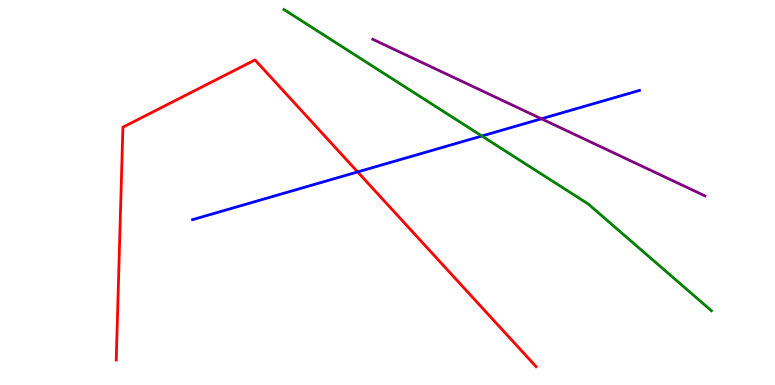[{'lines': ['blue', 'red'], 'intersections': [{'x': 4.61, 'y': 5.53}]}, {'lines': ['green', 'red'], 'intersections': []}, {'lines': ['purple', 'red'], 'intersections': []}, {'lines': ['blue', 'green'], 'intersections': [{'x': 6.22, 'y': 6.47}]}, {'lines': ['blue', 'purple'], 'intersections': [{'x': 6.99, 'y': 6.91}]}, {'lines': ['green', 'purple'], 'intersections': []}]